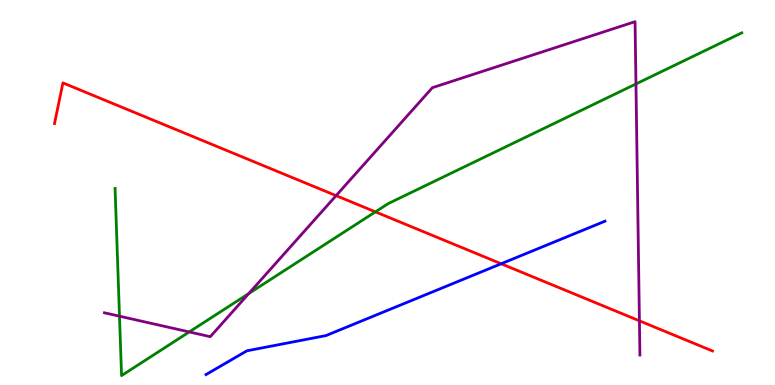[{'lines': ['blue', 'red'], 'intersections': [{'x': 6.47, 'y': 3.15}]}, {'lines': ['green', 'red'], 'intersections': [{'x': 4.84, 'y': 4.5}]}, {'lines': ['purple', 'red'], 'intersections': [{'x': 4.34, 'y': 4.92}, {'x': 8.25, 'y': 1.67}]}, {'lines': ['blue', 'green'], 'intersections': []}, {'lines': ['blue', 'purple'], 'intersections': []}, {'lines': ['green', 'purple'], 'intersections': [{'x': 1.54, 'y': 1.79}, {'x': 2.44, 'y': 1.38}, {'x': 3.21, 'y': 2.38}, {'x': 8.21, 'y': 7.82}]}]